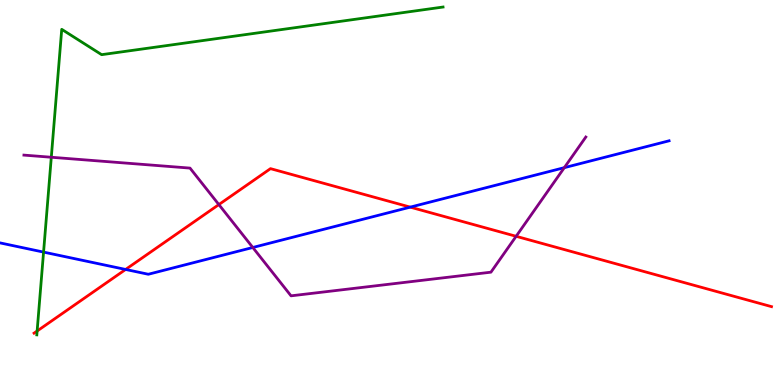[{'lines': ['blue', 'red'], 'intersections': [{'x': 1.62, 'y': 3.0}, {'x': 5.29, 'y': 4.62}]}, {'lines': ['green', 'red'], 'intersections': [{'x': 0.479, 'y': 1.4}]}, {'lines': ['purple', 'red'], 'intersections': [{'x': 2.82, 'y': 4.69}, {'x': 6.66, 'y': 3.86}]}, {'lines': ['blue', 'green'], 'intersections': [{'x': 0.562, 'y': 3.45}]}, {'lines': ['blue', 'purple'], 'intersections': [{'x': 3.26, 'y': 3.57}, {'x': 7.28, 'y': 5.65}]}, {'lines': ['green', 'purple'], 'intersections': [{'x': 0.662, 'y': 5.92}]}]